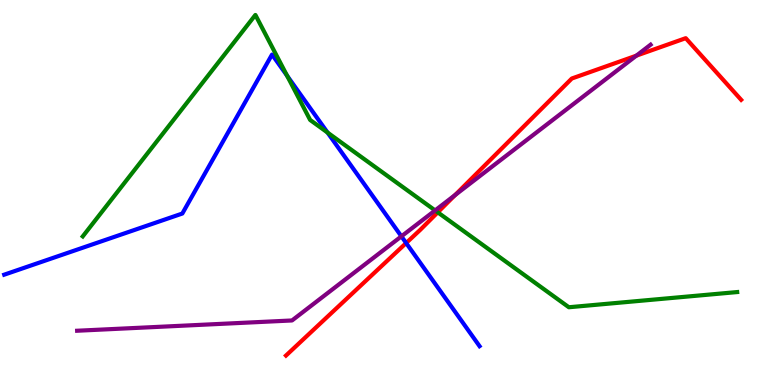[{'lines': ['blue', 'red'], 'intersections': [{'x': 5.24, 'y': 3.69}]}, {'lines': ['green', 'red'], 'intersections': [{'x': 5.65, 'y': 4.48}]}, {'lines': ['purple', 'red'], 'intersections': [{'x': 5.87, 'y': 4.93}, {'x': 8.21, 'y': 8.55}]}, {'lines': ['blue', 'green'], 'intersections': [{'x': 3.7, 'y': 8.03}, {'x': 4.23, 'y': 6.56}]}, {'lines': ['blue', 'purple'], 'intersections': [{'x': 5.18, 'y': 3.86}]}, {'lines': ['green', 'purple'], 'intersections': [{'x': 5.61, 'y': 4.53}]}]